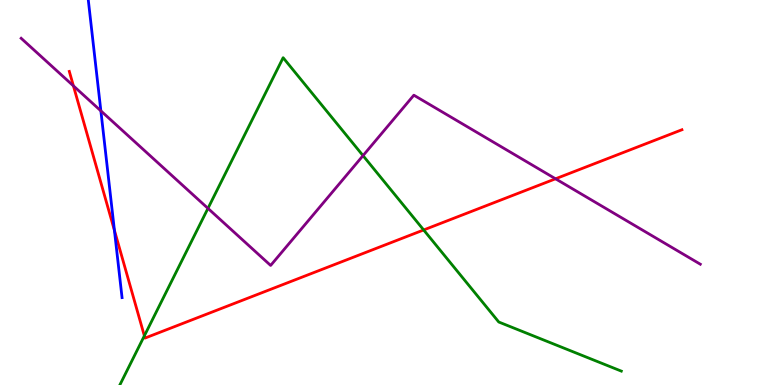[{'lines': ['blue', 'red'], 'intersections': [{'x': 1.48, 'y': 4.02}]}, {'lines': ['green', 'red'], 'intersections': [{'x': 1.86, 'y': 1.28}, {'x': 5.47, 'y': 4.03}]}, {'lines': ['purple', 'red'], 'intersections': [{'x': 0.947, 'y': 7.77}, {'x': 7.17, 'y': 5.36}]}, {'lines': ['blue', 'green'], 'intersections': []}, {'lines': ['blue', 'purple'], 'intersections': [{'x': 1.3, 'y': 7.12}]}, {'lines': ['green', 'purple'], 'intersections': [{'x': 2.68, 'y': 4.59}, {'x': 4.68, 'y': 5.96}]}]